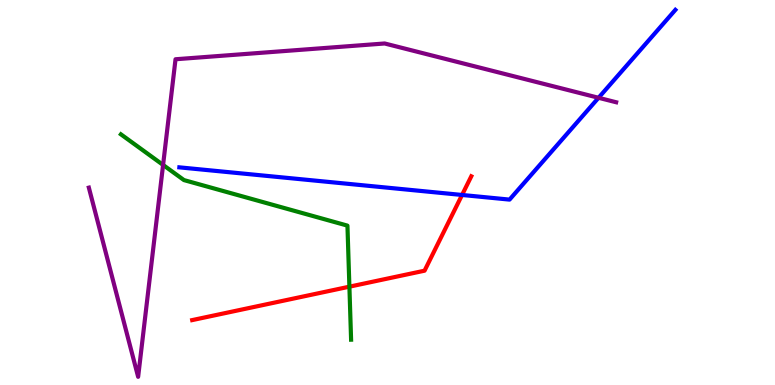[{'lines': ['blue', 'red'], 'intersections': [{'x': 5.96, 'y': 4.94}]}, {'lines': ['green', 'red'], 'intersections': [{'x': 4.51, 'y': 2.55}]}, {'lines': ['purple', 'red'], 'intersections': []}, {'lines': ['blue', 'green'], 'intersections': []}, {'lines': ['blue', 'purple'], 'intersections': [{'x': 7.72, 'y': 7.46}]}, {'lines': ['green', 'purple'], 'intersections': [{'x': 2.1, 'y': 5.72}]}]